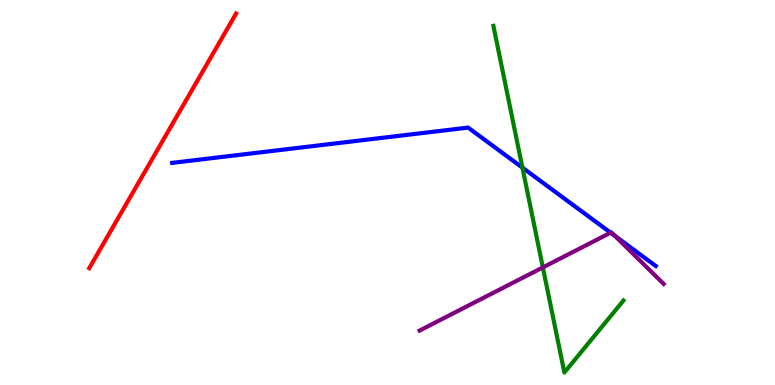[{'lines': ['blue', 'red'], 'intersections': []}, {'lines': ['green', 'red'], 'intersections': []}, {'lines': ['purple', 'red'], 'intersections': []}, {'lines': ['blue', 'green'], 'intersections': [{'x': 6.74, 'y': 5.65}]}, {'lines': ['blue', 'purple'], 'intersections': [{'x': 7.88, 'y': 3.96}, {'x': 7.94, 'y': 3.87}]}, {'lines': ['green', 'purple'], 'intersections': [{'x': 7.0, 'y': 3.05}]}]